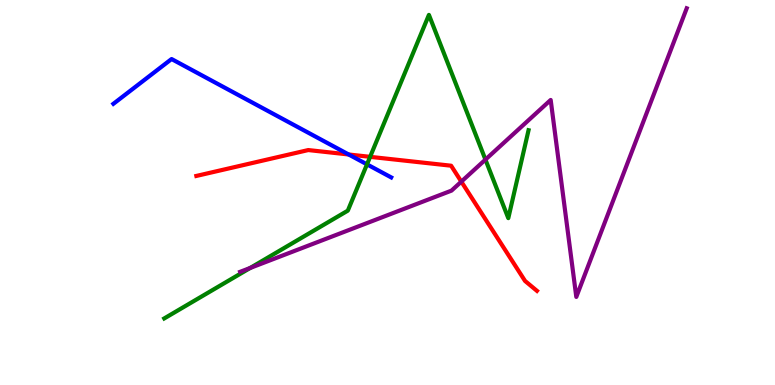[{'lines': ['blue', 'red'], 'intersections': [{'x': 4.5, 'y': 5.99}]}, {'lines': ['green', 'red'], 'intersections': [{'x': 4.78, 'y': 5.93}]}, {'lines': ['purple', 'red'], 'intersections': [{'x': 5.95, 'y': 5.28}]}, {'lines': ['blue', 'green'], 'intersections': [{'x': 4.74, 'y': 5.73}]}, {'lines': ['blue', 'purple'], 'intersections': []}, {'lines': ['green', 'purple'], 'intersections': [{'x': 3.23, 'y': 3.04}, {'x': 6.26, 'y': 5.85}]}]